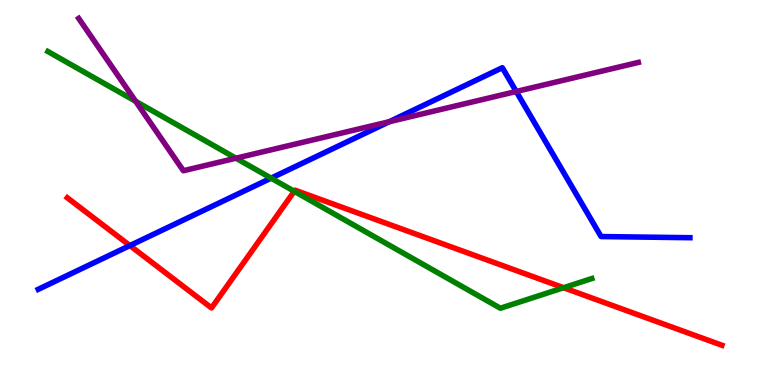[{'lines': ['blue', 'red'], 'intersections': [{'x': 1.68, 'y': 3.62}]}, {'lines': ['green', 'red'], 'intersections': [{'x': 3.8, 'y': 5.03}, {'x': 7.27, 'y': 2.53}]}, {'lines': ['purple', 'red'], 'intersections': []}, {'lines': ['blue', 'green'], 'intersections': [{'x': 3.5, 'y': 5.37}]}, {'lines': ['blue', 'purple'], 'intersections': [{'x': 5.02, 'y': 6.84}, {'x': 6.66, 'y': 7.62}]}, {'lines': ['green', 'purple'], 'intersections': [{'x': 1.75, 'y': 7.37}, {'x': 3.04, 'y': 5.89}]}]